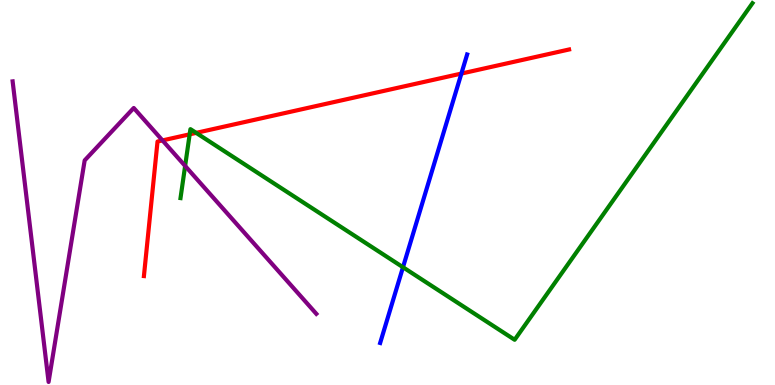[{'lines': ['blue', 'red'], 'intersections': [{'x': 5.95, 'y': 8.09}]}, {'lines': ['green', 'red'], 'intersections': [{'x': 2.45, 'y': 6.51}, {'x': 2.53, 'y': 6.55}]}, {'lines': ['purple', 'red'], 'intersections': [{'x': 2.1, 'y': 6.35}]}, {'lines': ['blue', 'green'], 'intersections': [{'x': 5.2, 'y': 3.06}]}, {'lines': ['blue', 'purple'], 'intersections': []}, {'lines': ['green', 'purple'], 'intersections': [{'x': 2.39, 'y': 5.69}]}]